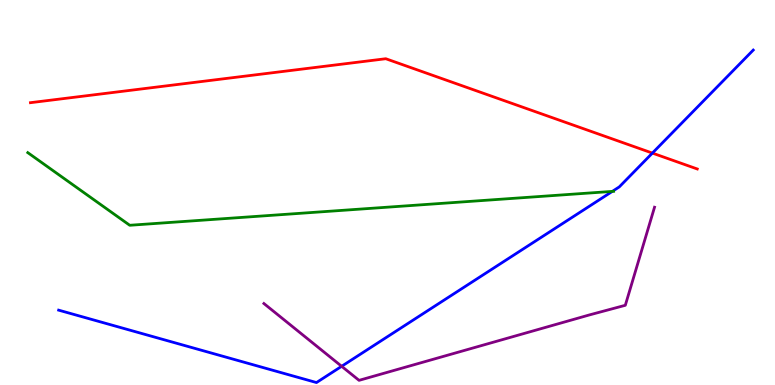[{'lines': ['blue', 'red'], 'intersections': [{'x': 8.42, 'y': 6.02}]}, {'lines': ['green', 'red'], 'intersections': []}, {'lines': ['purple', 'red'], 'intersections': []}, {'lines': ['blue', 'green'], 'intersections': [{'x': 7.9, 'y': 5.03}]}, {'lines': ['blue', 'purple'], 'intersections': [{'x': 4.41, 'y': 0.486}]}, {'lines': ['green', 'purple'], 'intersections': []}]